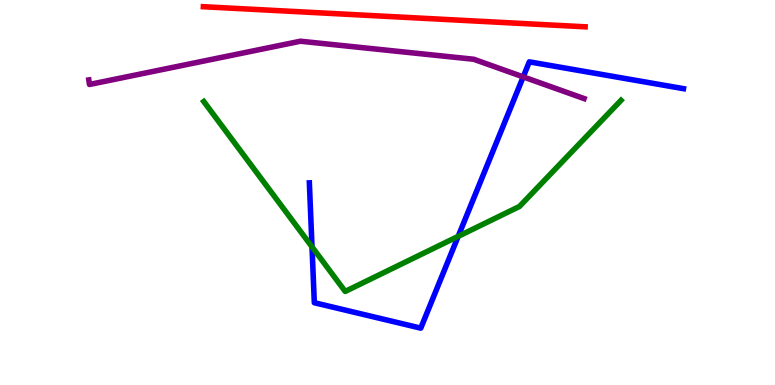[{'lines': ['blue', 'red'], 'intersections': []}, {'lines': ['green', 'red'], 'intersections': []}, {'lines': ['purple', 'red'], 'intersections': []}, {'lines': ['blue', 'green'], 'intersections': [{'x': 4.03, 'y': 3.59}, {'x': 5.91, 'y': 3.86}]}, {'lines': ['blue', 'purple'], 'intersections': [{'x': 6.75, 'y': 8.0}]}, {'lines': ['green', 'purple'], 'intersections': []}]